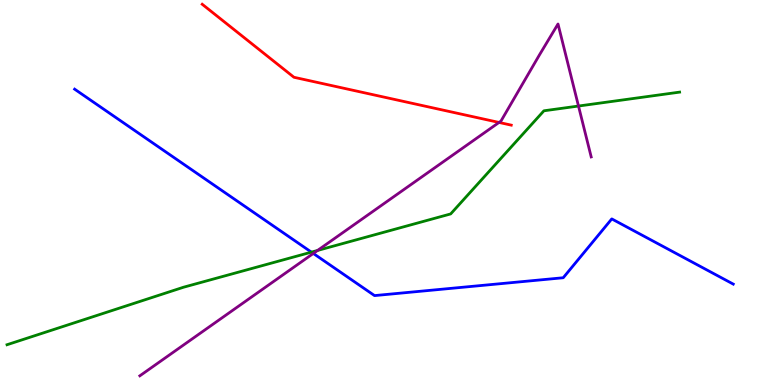[{'lines': ['blue', 'red'], 'intersections': []}, {'lines': ['green', 'red'], 'intersections': []}, {'lines': ['purple', 'red'], 'intersections': [{'x': 6.44, 'y': 6.82}]}, {'lines': ['blue', 'green'], 'intersections': [{'x': 4.02, 'y': 3.45}]}, {'lines': ['blue', 'purple'], 'intersections': [{'x': 4.04, 'y': 3.42}]}, {'lines': ['green', 'purple'], 'intersections': [{'x': 4.1, 'y': 3.49}, {'x': 7.46, 'y': 7.25}]}]